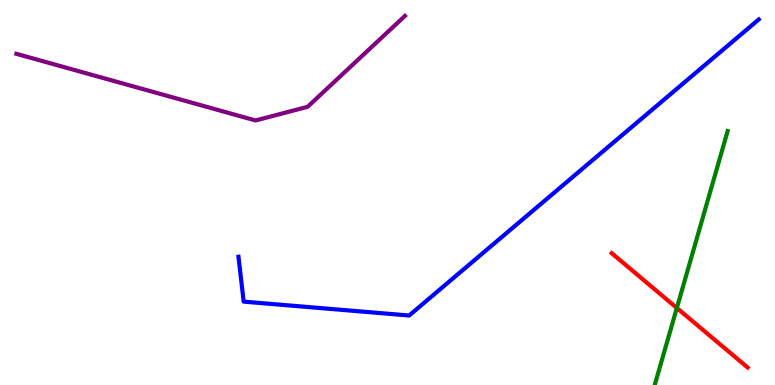[{'lines': ['blue', 'red'], 'intersections': []}, {'lines': ['green', 'red'], 'intersections': [{'x': 8.73, 'y': 2.0}]}, {'lines': ['purple', 'red'], 'intersections': []}, {'lines': ['blue', 'green'], 'intersections': []}, {'lines': ['blue', 'purple'], 'intersections': []}, {'lines': ['green', 'purple'], 'intersections': []}]